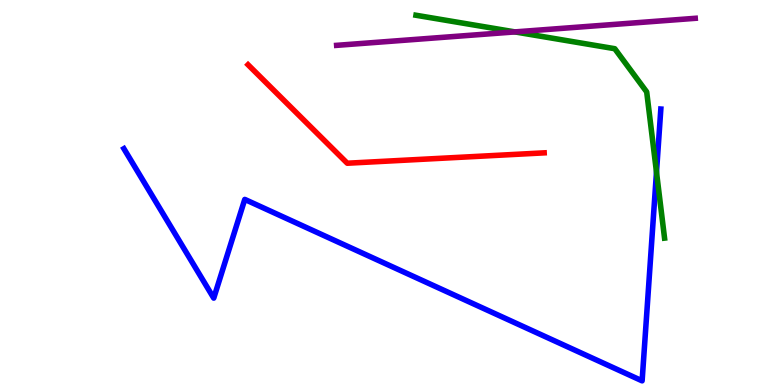[{'lines': ['blue', 'red'], 'intersections': []}, {'lines': ['green', 'red'], 'intersections': []}, {'lines': ['purple', 'red'], 'intersections': []}, {'lines': ['blue', 'green'], 'intersections': [{'x': 8.47, 'y': 5.53}]}, {'lines': ['blue', 'purple'], 'intersections': []}, {'lines': ['green', 'purple'], 'intersections': [{'x': 6.64, 'y': 9.17}]}]